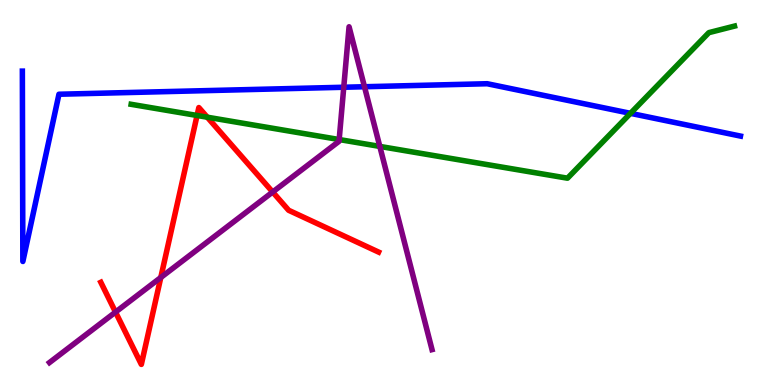[{'lines': ['blue', 'red'], 'intersections': []}, {'lines': ['green', 'red'], 'intersections': [{'x': 2.54, 'y': 7.0}, {'x': 2.67, 'y': 6.96}]}, {'lines': ['purple', 'red'], 'intersections': [{'x': 1.49, 'y': 1.89}, {'x': 2.07, 'y': 2.79}, {'x': 3.52, 'y': 5.01}]}, {'lines': ['blue', 'green'], 'intersections': [{'x': 8.14, 'y': 7.06}]}, {'lines': ['blue', 'purple'], 'intersections': [{'x': 4.44, 'y': 7.73}, {'x': 4.7, 'y': 7.75}]}, {'lines': ['green', 'purple'], 'intersections': [{'x': 4.38, 'y': 6.38}, {'x': 4.9, 'y': 6.2}]}]